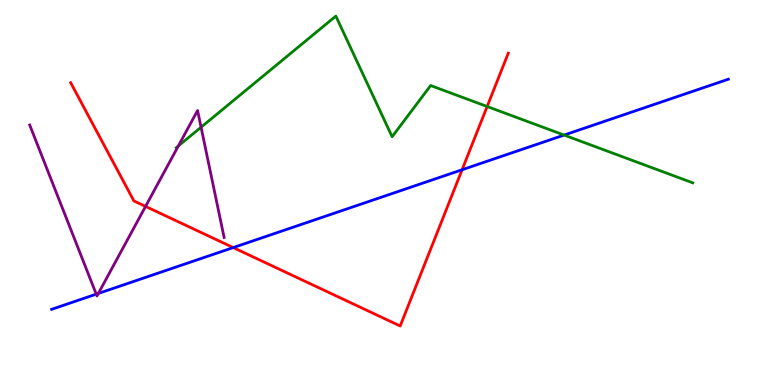[{'lines': ['blue', 'red'], 'intersections': [{'x': 3.01, 'y': 3.57}, {'x': 5.96, 'y': 5.59}]}, {'lines': ['green', 'red'], 'intersections': [{'x': 6.29, 'y': 7.23}]}, {'lines': ['purple', 'red'], 'intersections': [{'x': 1.88, 'y': 4.64}]}, {'lines': ['blue', 'green'], 'intersections': [{'x': 7.28, 'y': 6.49}]}, {'lines': ['blue', 'purple'], 'intersections': [{'x': 1.24, 'y': 2.36}, {'x': 1.27, 'y': 2.38}]}, {'lines': ['green', 'purple'], 'intersections': [{'x': 2.3, 'y': 6.21}, {'x': 2.59, 'y': 6.7}]}]